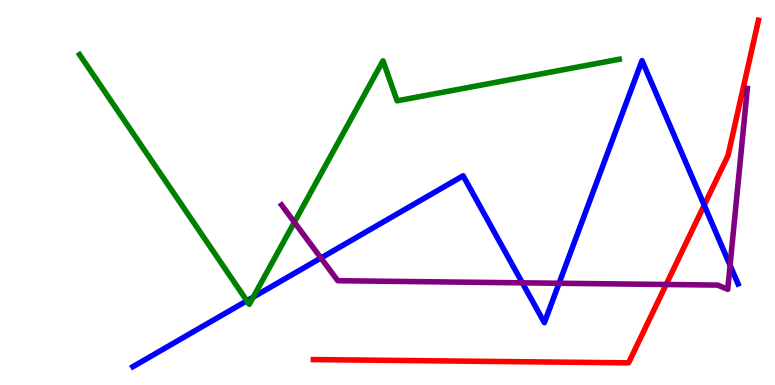[{'lines': ['blue', 'red'], 'intersections': [{'x': 9.09, 'y': 4.67}]}, {'lines': ['green', 'red'], 'intersections': []}, {'lines': ['purple', 'red'], 'intersections': [{'x': 8.6, 'y': 2.61}]}, {'lines': ['blue', 'green'], 'intersections': [{'x': 3.19, 'y': 2.19}, {'x': 3.27, 'y': 2.28}]}, {'lines': ['blue', 'purple'], 'intersections': [{'x': 4.14, 'y': 3.3}, {'x': 6.74, 'y': 2.65}, {'x': 7.21, 'y': 2.64}, {'x': 9.42, 'y': 3.11}]}, {'lines': ['green', 'purple'], 'intersections': [{'x': 3.8, 'y': 4.23}]}]